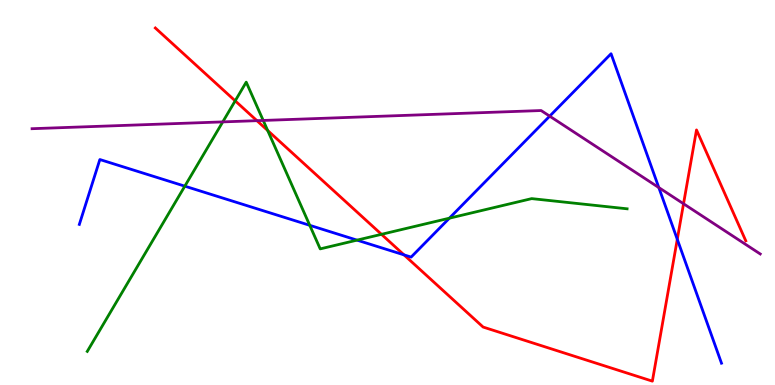[{'lines': ['blue', 'red'], 'intersections': [{'x': 5.21, 'y': 3.38}, {'x': 8.74, 'y': 3.78}]}, {'lines': ['green', 'red'], 'intersections': [{'x': 3.03, 'y': 7.38}, {'x': 3.45, 'y': 6.61}, {'x': 4.92, 'y': 3.91}]}, {'lines': ['purple', 'red'], 'intersections': [{'x': 3.32, 'y': 6.87}, {'x': 8.82, 'y': 4.71}]}, {'lines': ['blue', 'green'], 'intersections': [{'x': 2.38, 'y': 5.16}, {'x': 4.0, 'y': 4.15}, {'x': 4.61, 'y': 3.76}, {'x': 5.8, 'y': 4.33}]}, {'lines': ['blue', 'purple'], 'intersections': [{'x': 7.09, 'y': 6.98}, {'x': 8.5, 'y': 5.13}]}, {'lines': ['green', 'purple'], 'intersections': [{'x': 2.87, 'y': 6.83}, {'x': 3.4, 'y': 6.87}]}]